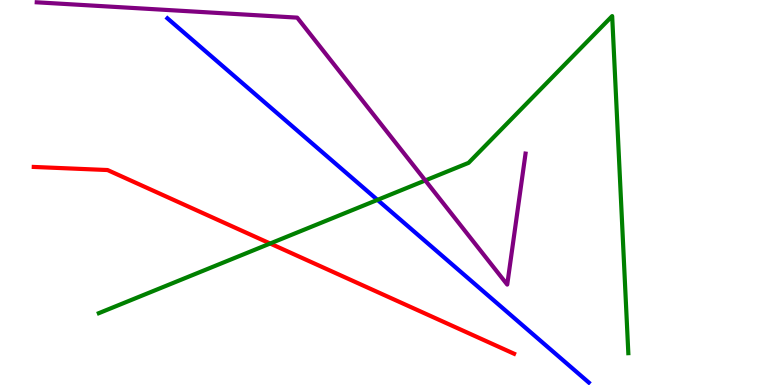[{'lines': ['blue', 'red'], 'intersections': []}, {'lines': ['green', 'red'], 'intersections': [{'x': 3.49, 'y': 3.67}]}, {'lines': ['purple', 'red'], 'intersections': []}, {'lines': ['blue', 'green'], 'intersections': [{'x': 4.87, 'y': 4.81}]}, {'lines': ['blue', 'purple'], 'intersections': []}, {'lines': ['green', 'purple'], 'intersections': [{'x': 5.49, 'y': 5.31}]}]